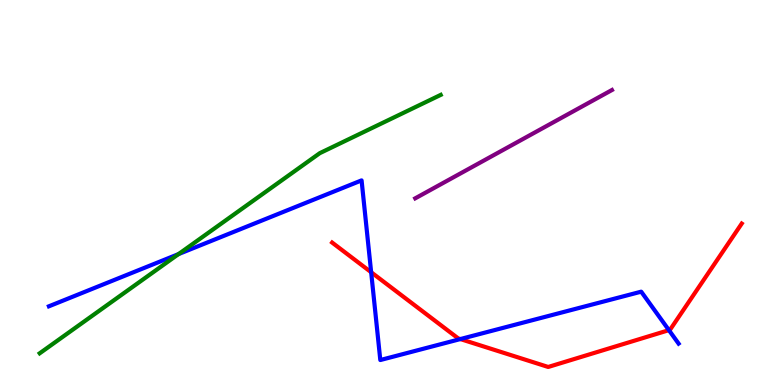[{'lines': ['blue', 'red'], 'intersections': [{'x': 4.79, 'y': 2.93}, {'x': 5.94, 'y': 1.19}, {'x': 8.63, 'y': 1.42}]}, {'lines': ['green', 'red'], 'intersections': []}, {'lines': ['purple', 'red'], 'intersections': []}, {'lines': ['blue', 'green'], 'intersections': [{'x': 2.3, 'y': 3.4}]}, {'lines': ['blue', 'purple'], 'intersections': []}, {'lines': ['green', 'purple'], 'intersections': []}]